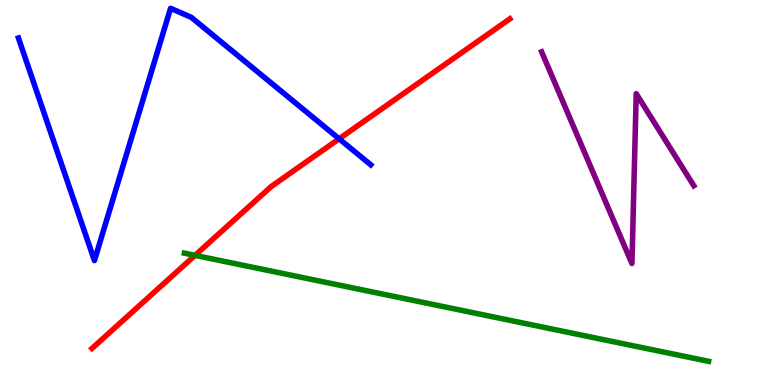[{'lines': ['blue', 'red'], 'intersections': [{'x': 4.38, 'y': 6.39}]}, {'lines': ['green', 'red'], 'intersections': [{'x': 2.52, 'y': 3.37}]}, {'lines': ['purple', 'red'], 'intersections': []}, {'lines': ['blue', 'green'], 'intersections': []}, {'lines': ['blue', 'purple'], 'intersections': []}, {'lines': ['green', 'purple'], 'intersections': []}]